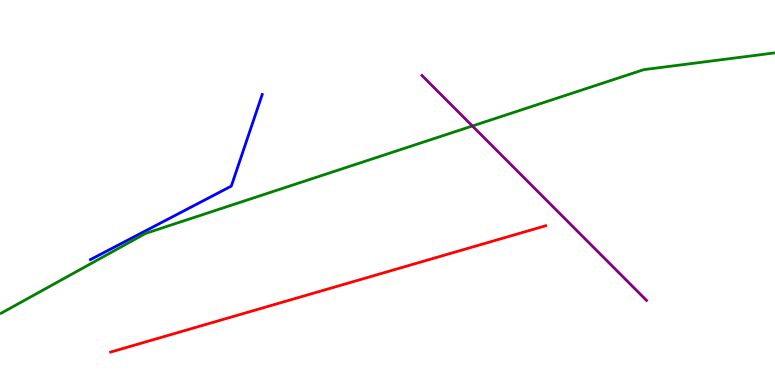[{'lines': ['blue', 'red'], 'intersections': []}, {'lines': ['green', 'red'], 'intersections': []}, {'lines': ['purple', 'red'], 'intersections': []}, {'lines': ['blue', 'green'], 'intersections': []}, {'lines': ['blue', 'purple'], 'intersections': []}, {'lines': ['green', 'purple'], 'intersections': [{'x': 6.1, 'y': 6.73}]}]